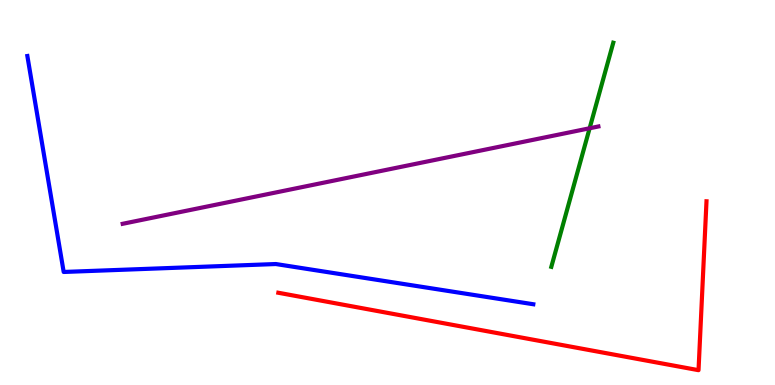[{'lines': ['blue', 'red'], 'intersections': []}, {'lines': ['green', 'red'], 'intersections': []}, {'lines': ['purple', 'red'], 'intersections': []}, {'lines': ['blue', 'green'], 'intersections': []}, {'lines': ['blue', 'purple'], 'intersections': []}, {'lines': ['green', 'purple'], 'intersections': [{'x': 7.61, 'y': 6.67}]}]